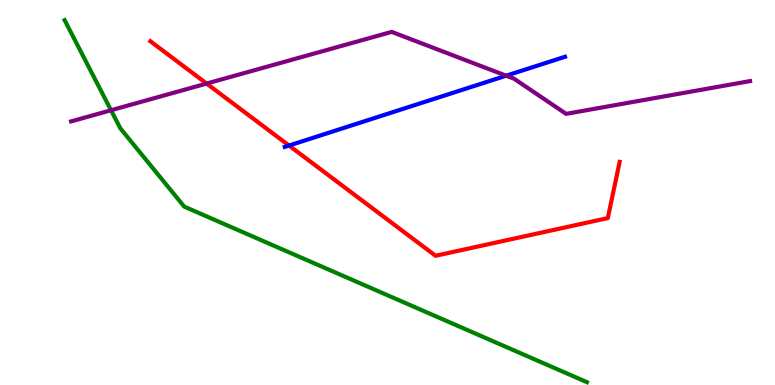[{'lines': ['blue', 'red'], 'intersections': [{'x': 3.73, 'y': 6.22}]}, {'lines': ['green', 'red'], 'intersections': []}, {'lines': ['purple', 'red'], 'intersections': [{'x': 2.67, 'y': 7.83}]}, {'lines': ['blue', 'green'], 'intersections': []}, {'lines': ['blue', 'purple'], 'intersections': [{'x': 6.53, 'y': 8.03}]}, {'lines': ['green', 'purple'], 'intersections': [{'x': 1.43, 'y': 7.14}]}]